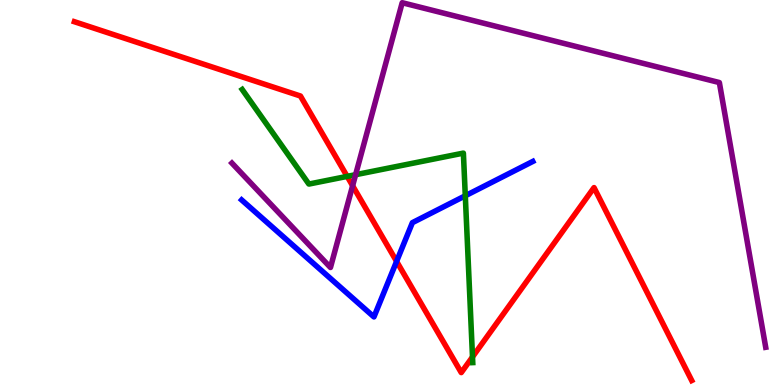[{'lines': ['blue', 'red'], 'intersections': [{'x': 5.12, 'y': 3.21}]}, {'lines': ['green', 'red'], 'intersections': [{'x': 4.48, 'y': 5.42}, {'x': 6.1, 'y': 0.729}]}, {'lines': ['purple', 'red'], 'intersections': [{'x': 4.55, 'y': 5.18}]}, {'lines': ['blue', 'green'], 'intersections': [{'x': 6.0, 'y': 4.92}]}, {'lines': ['blue', 'purple'], 'intersections': []}, {'lines': ['green', 'purple'], 'intersections': [{'x': 4.59, 'y': 5.46}]}]